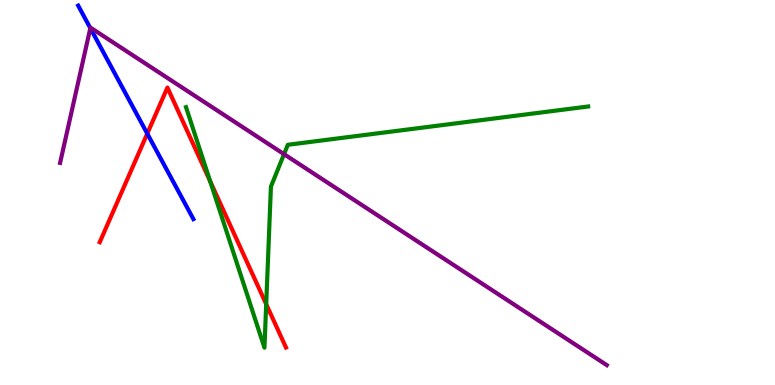[{'lines': ['blue', 'red'], 'intersections': [{'x': 1.9, 'y': 6.53}]}, {'lines': ['green', 'red'], 'intersections': [{'x': 2.71, 'y': 5.29}, {'x': 3.43, 'y': 2.1}]}, {'lines': ['purple', 'red'], 'intersections': []}, {'lines': ['blue', 'green'], 'intersections': []}, {'lines': ['blue', 'purple'], 'intersections': [{'x': 1.17, 'y': 9.27}]}, {'lines': ['green', 'purple'], 'intersections': [{'x': 3.67, 'y': 6.0}]}]